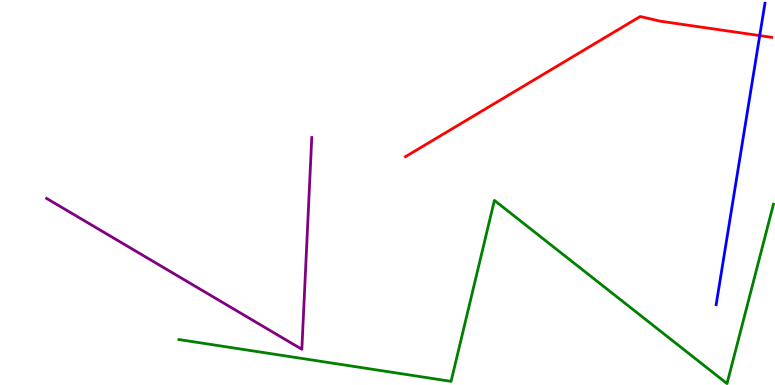[{'lines': ['blue', 'red'], 'intersections': [{'x': 9.8, 'y': 9.08}]}, {'lines': ['green', 'red'], 'intersections': []}, {'lines': ['purple', 'red'], 'intersections': []}, {'lines': ['blue', 'green'], 'intersections': []}, {'lines': ['blue', 'purple'], 'intersections': []}, {'lines': ['green', 'purple'], 'intersections': []}]